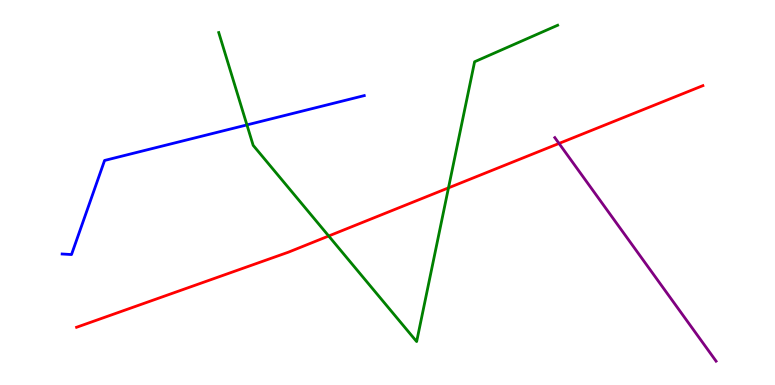[{'lines': ['blue', 'red'], 'intersections': []}, {'lines': ['green', 'red'], 'intersections': [{'x': 4.24, 'y': 3.87}, {'x': 5.79, 'y': 5.12}]}, {'lines': ['purple', 'red'], 'intersections': [{'x': 7.21, 'y': 6.27}]}, {'lines': ['blue', 'green'], 'intersections': [{'x': 3.19, 'y': 6.76}]}, {'lines': ['blue', 'purple'], 'intersections': []}, {'lines': ['green', 'purple'], 'intersections': []}]